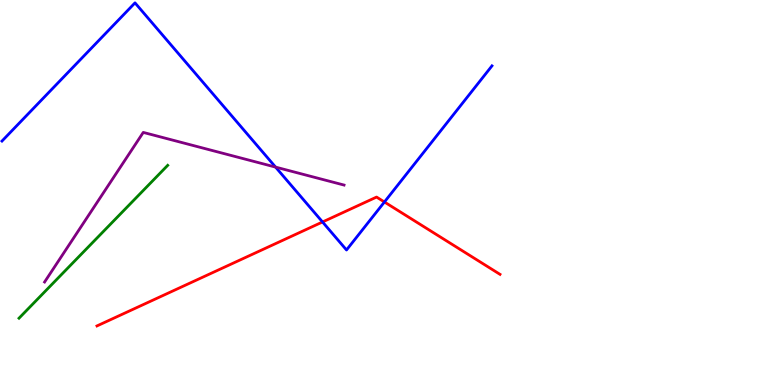[{'lines': ['blue', 'red'], 'intersections': [{'x': 4.16, 'y': 4.23}, {'x': 4.96, 'y': 4.75}]}, {'lines': ['green', 'red'], 'intersections': []}, {'lines': ['purple', 'red'], 'intersections': []}, {'lines': ['blue', 'green'], 'intersections': []}, {'lines': ['blue', 'purple'], 'intersections': [{'x': 3.56, 'y': 5.66}]}, {'lines': ['green', 'purple'], 'intersections': []}]